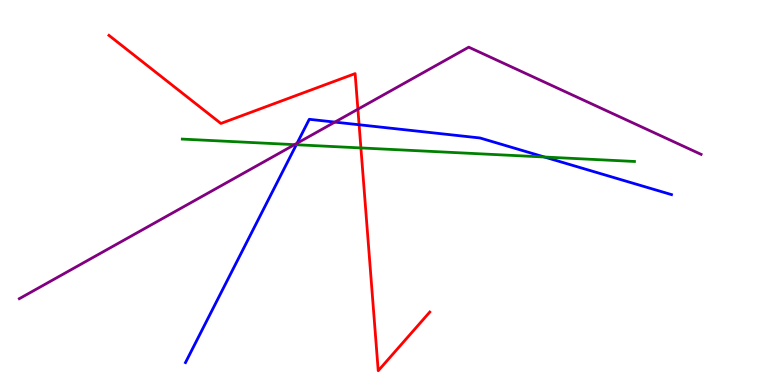[{'lines': ['blue', 'red'], 'intersections': [{'x': 4.63, 'y': 6.76}]}, {'lines': ['green', 'red'], 'intersections': [{'x': 4.66, 'y': 6.16}]}, {'lines': ['purple', 'red'], 'intersections': [{'x': 4.62, 'y': 7.16}]}, {'lines': ['blue', 'green'], 'intersections': [{'x': 3.82, 'y': 6.24}, {'x': 7.02, 'y': 5.92}]}, {'lines': ['blue', 'purple'], 'intersections': [{'x': 3.83, 'y': 6.28}, {'x': 4.32, 'y': 6.83}]}, {'lines': ['green', 'purple'], 'intersections': [{'x': 3.8, 'y': 6.24}]}]